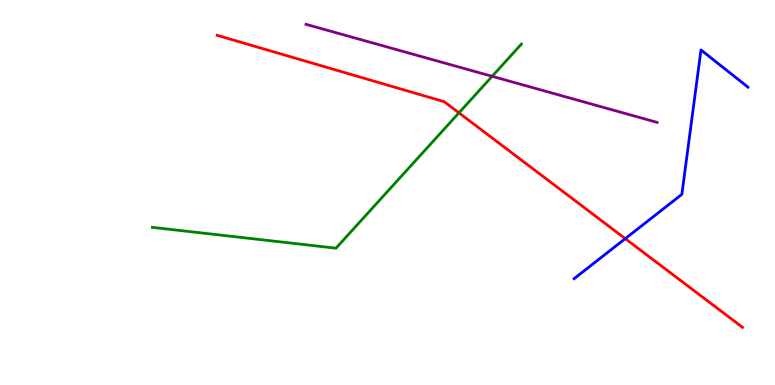[{'lines': ['blue', 'red'], 'intersections': [{'x': 8.07, 'y': 3.8}]}, {'lines': ['green', 'red'], 'intersections': [{'x': 5.92, 'y': 7.07}]}, {'lines': ['purple', 'red'], 'intersections': []}, {'lines': ['blue', 'green'], 'intersections': []}, {'lines': ['blue', 'purple'], 'intersections': []}, {'lines': ['green', 'purple'], 'intersections': [{'x': 6.35, 'y': 8.02}]}]